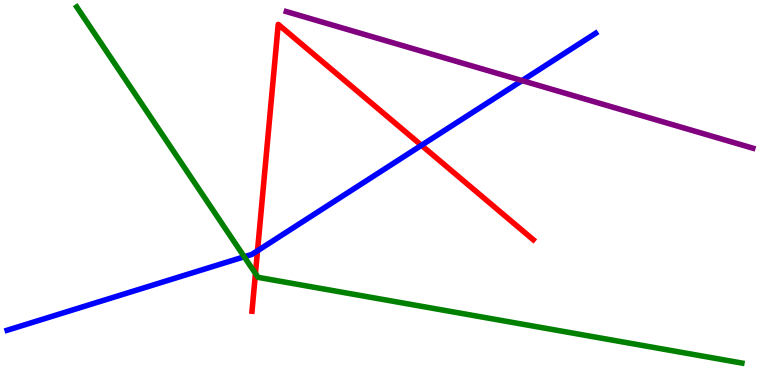[{'lines': ['blue', 'red'], 'intersections': [{'x': 3.32, 'y': 3.49}, {'x': 5.44, 'y': 6.23}]}, {'lines': ['green', 'red'], 'intersections': [{'x': 3.3, 'y': 2.9}]}, {'lines': ['purple', 'red'], 'intersections': []}, {'lines': ['blue', 'green'], 'intersections': [{'x': 3.15, 'y': 3.33}]}, {'lines': ['blue', 'purple'], 'intersections': [{'x': 6.74, 'y': 7.91}]}, {'lines': ['green', 'purple'], 'intersections': []}]